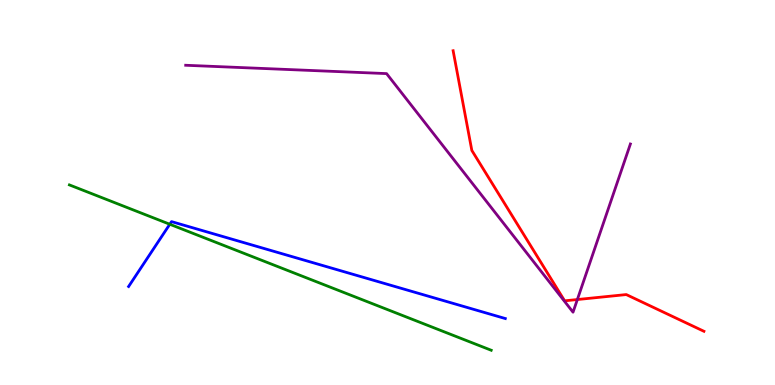[{'lines': ['blue', 'red'], 'intersections': []}, {'lines': ['green', 'red'], 'intersections': []}, {'lines': ['purple', 'red'], 'intersections': [{'x': 7.45, 'y': 2.22}]}, {'lines': ['blue', 'green'], 'intersections': [{'x': 2.19, 'y': 4.18}]}, {'lines': ['blue', 'purple'], 'intersections': []}, {'lines': ['green', 'purple'], 'intersections': []}]